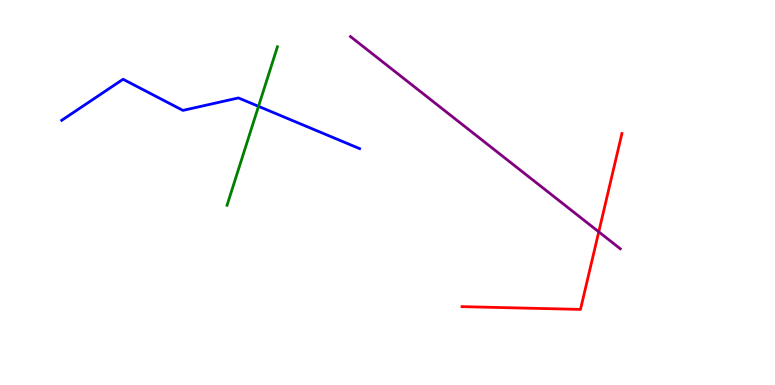[{'lines': ['blue', 'red'], 'intersections': []}, {'lines': ['green', 'red'], 'intersections': []}, {'lines': ['purple', 'red'], 'intersections': [{'x': 7.73, 'y': 3.98}]}, {'lines': ['blue', 'green'], 'intersections': [{'x': 3.34, 'y': 7.24}]}, {'lines': ['blue', 'purple'], 'intersections': []}, {'lines': ['green', 'purple'], 'intersections': []}]